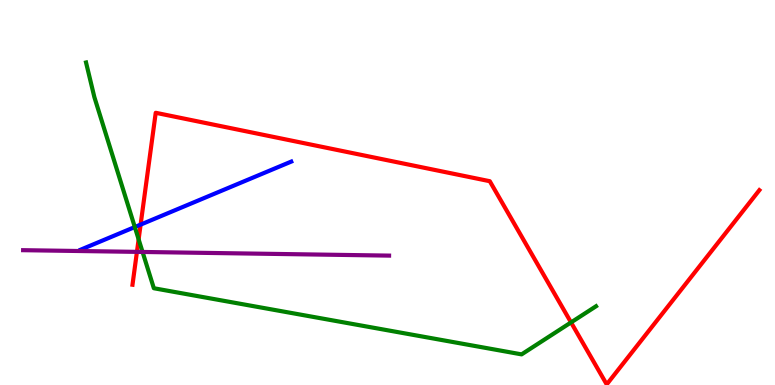[{'lines': ['blue', 'red'], 'intersections': [{'x': 1.81, 'y': 4.17}]}, {'lines': ['green', 'red'], 'intersections': [{'x': 1.79, 'y': 3.78}, {'x': 7.37, 'y': 1.63}]}, {'lines': ['purple', 'red'], 'intersections': [{'x': 1.77, 'y': 3.46}]}, {'lines': ['blue', 'green'], 'intersections': [{'x': 1.74, 'y': 4.1}]}, {'lines': ['blue', 'purple'], 'intersections': []}, {'lines': ['green', 'purple'], 'intersections': [{'x': 1.84, 'y': 3.46}]}]